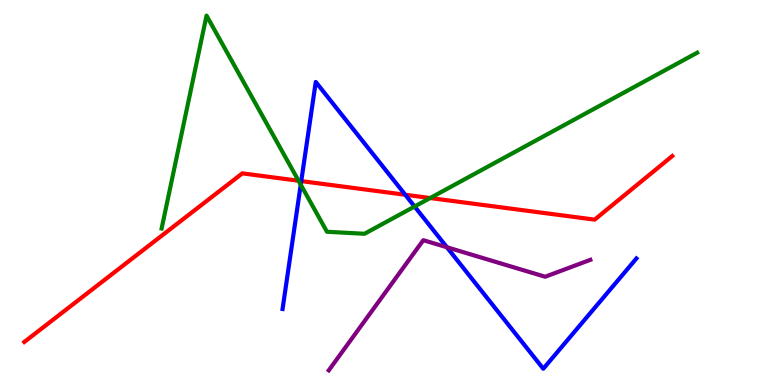[{'lines': ['blue', 'red'], 'intersections': [{'x': 3.89, 'y': 5.3}, {'x': 5.23, 'y': 4.94}]}, {'lines': ['green', 'red'], 'intersections': [{'x': 3.85, 'y': 5.31}, {'x': 5.55, 'y': 4.86}]}, {'lines': ['purple', 'red'], 'intersections': []}, {'lines': ['blue', 'green'], 'intersections': [{'x': 3.88, 'y': 5.2}, {'x': 5.35, 'y': 4.64}]}, {'lines': ['blue', 'purple'], 'intersections': [{'x': 5.77, 'y': 3.58}]}, {'lines': ['green', 'purple'], 'intersections': []}]